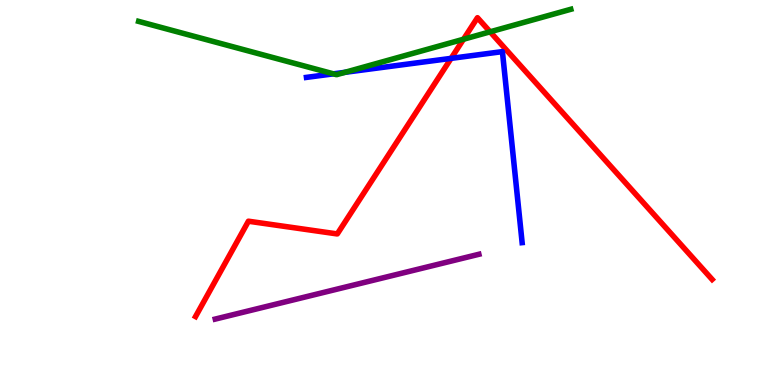[{'lines': ['blue', 'red'], 'intersections': [{'x': 5.82, 'y': 8.48}]}, {'lines': ['green', 'red'], 'intersections': [{'x': 5.98, 'y': 8.98}, {'x': 6.32, 'y': 9.17}]}, {'lines': ['purple', 'red'], 'intersections': []}, {'lines': ['blue', 'green'], 'intersections': [{'x': 4.3, 'y': 8.08}, {'x': 4.45, 'y': 8.12}]}, {'lines': ['blue', 'purple'], 'intersections': []}, {'lines': ['green', 'purple'], 'intersections': []}]